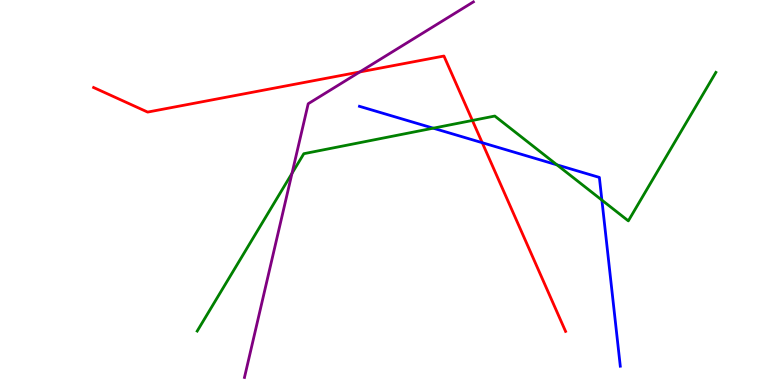[{'lines': ['blue', 'red'], 'intersections': [{'x': 6.22, 'y': 6.29}]}, {'lines': ['green', 'red'], 'intersections': [{'x': 6.1, 'y': 6.87}]}, {'lines': ['purple', 'red'], 'intersections': [{'x': 4.64, 'y': 8.13}]}, {'lines': ['blue', 'green'], 'intersections': [{'x': 5.59, 'y': 6.67}, {'x': 7.19, 'y': 5.72}, {'x': 7.77, 'y': 4.8}]}, {'lines': ['blue', 'purple'], 'intersections': []}, {'lines': ['green', 'purple'], 'intersections': [{'x': 3.77, 'y': 5.5}]}]